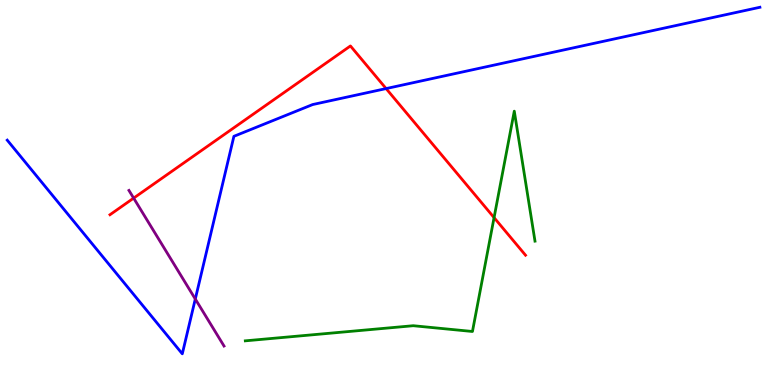[{'lines': ['blue', 'red'], 'intersections': [{'x': 4.98, 'y': 7.7}]}, {'lines': ['green', 'red'], 'intersections': [{'x': 6.38, 'y': 4.35}]}, {'lines': ['purple', 'red'], 'intersections': [{'x': 1.72, 'y': 4.85}]}, {'lines': ['blue', 'green'], 'intersections': []}, {'lines': ['blue', 'purple'], 'intersections': [{'x': 2.52, 'y': 2.23}]}, {'lines': ['green', 'purple'], 'intersections': []}]